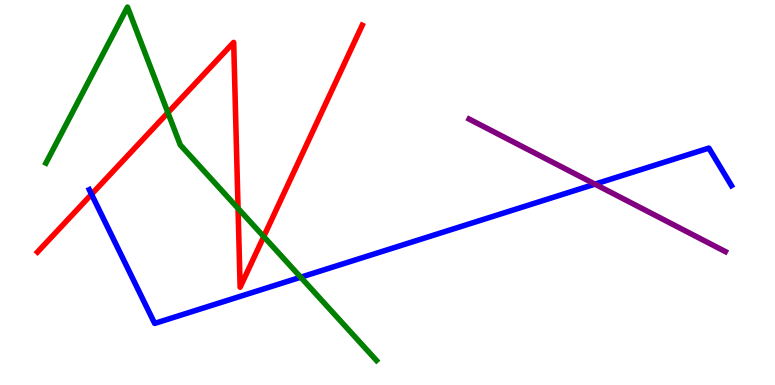[{'lines': ['blue', 'red'], 'intersections': [{'x': 1.18, 'y': 4.95}]}, {'lines': ['green', 'red'], 'intersections': [{'x': 2.17, 'y': 7.07}, {'x': 3.07, 'y': 4.59}, {'x': 3.4, 'y': 3.85}]}, {'lines': ['purple', 'red'], 'intersections': []}, {'lines': ['blue', 'green'], 'intersections': [{'x': 3.88, 'y': 2.8}]}, {'lines': ['blue', 'purple'], 'intersections': [{'x': 7.68, 'y': 5.22}]}, {'lines': ['green', 'purple'], 'intersections': []}]